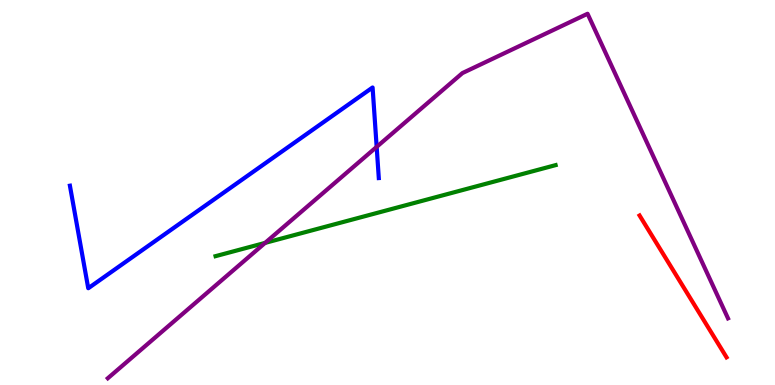[{'lines': ['blue', 'red'], 'intersections': []}, {'lines': ['green', 'red'], 'intersections': []}, {'lines': ['purple', 'red'], 'intersections': []}, {'lines': ['blue', 'green'], 'intersections': []}, {'lines': ['blue', 'purple'], 'intersections': [{'x': 4.86, 'y': 6.18}]}, {'lines': ['green', 'purple'], 'intersections': [{'x': 3.42, 'y': 3.69}]}]